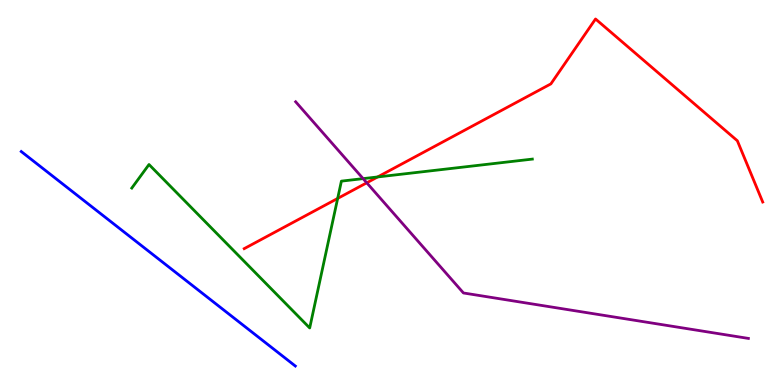[{'lines': ['blue', 'red'], 'intersections': []}, {'lines': ['green', 'red'], 'intersections': [{'x': 4.36, 'y': 4.85}, {'x': 4.87, 'y': 5.4}]}, {'lines': ['purple', 'red'], 'intersections': [{'x': 4.73, 'y': 5.25}]}, {'lines': ['blue', 'green'], 'intersections': []}, {'lines': ['blue', 'purple'], 'intersections': []}, {'lines': ['green', 'purple'], 'intersections': [{'x': 4.69, 'y': 5.36}]}]